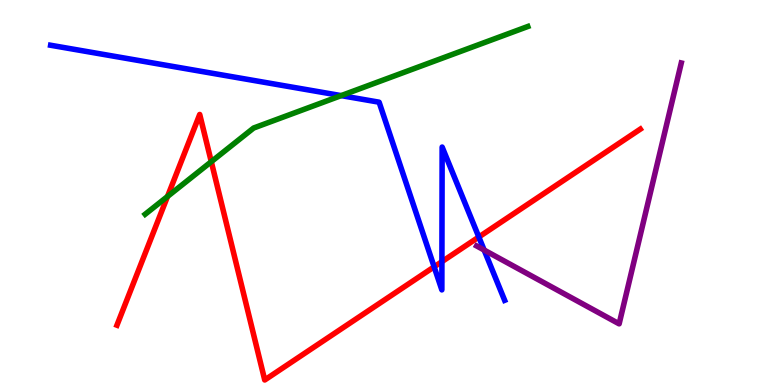[{'lines': ['blue', 'red'], 'intersections': [{'x': 5.6, 'y': 3.07}, {'x': 5.7, 'y': 3.2}, {'x': 6.18, 'y': 3.84}]}, {'lines': ['green', 'red'], 'intersections': [{'x': 2.16, 'y': 4.9}, {'x': 2.73, 'y': 5.8}]}, {'lines': ['purple', 'red'], 'intersections': []}, {'lines': ['blue', 'green'], 'intersections': [{'x': 4.4, 'y': 7.52}]}, {'lines': ['blue', 'purple'], 'intersections': [{'x': 6.25, 'y': 3.51}]}, {'lines': ['green', 'purple'], 'intersections': []}]